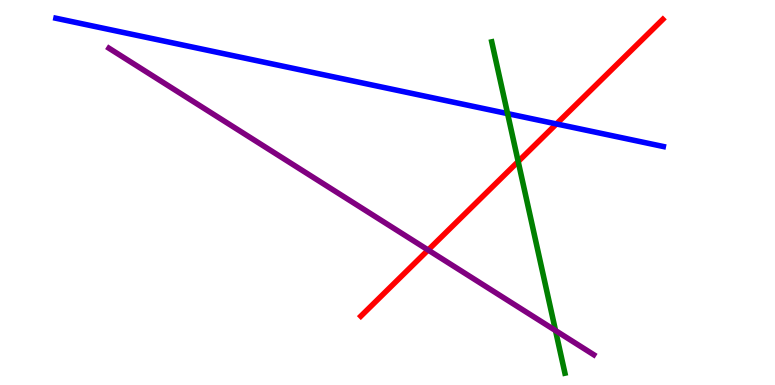[{'lines': ['blue', 'red'], 'intersections': [{'x': 7.18, 'y': 6.78}]}, {'lines': ['green', 'red'], 'intersections': [{'x': 6.69, 'y': 5.8}]}, {'lines': ['purple', 'red'], 'intersections': [{'x': 5.52, 'y': 3.51}]}, {'lines': ['blue', 'green'], 'intersections': [{'x': 6.55, 'y': 7.05}]}, {'lines': ['blue', 'purple'], 'intersections': []}, {'lines': ['green', 'purple'], 'intersections': [{'x': 7.17, 'y': 1.41}]}]